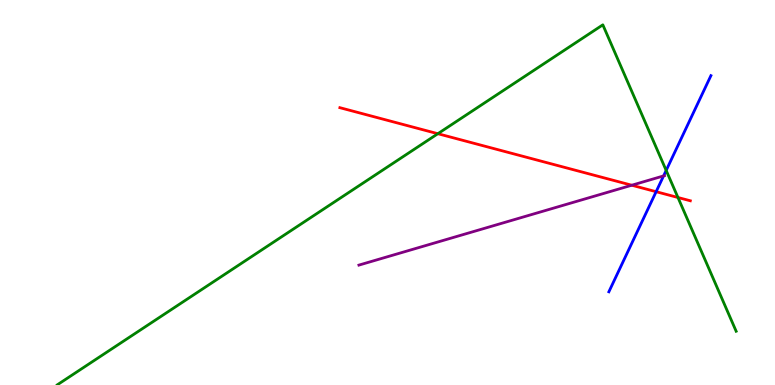[{'lines': ['blue', 'red'], 'intersections': [{'x': 8.47, 'y': 5.02}]}, {'lines': ['green', 'red'], 'intersections': [{'x': 5.65, 'y': 6.53}, {'x': 8.75, 'y': 4.87}]}, {'lines': ['purple', 'red'], 'intersections': [{'x': 8.15, 'y': 5.19}]}, {'lines': ['blue', 'green'], 'intersections': [{'x': 8.6, 'y': 5.57}]}, {'lines': ['blue', 'purple'], 'intersections': [{'x': 8.56, 'y': 5.43}]}, {'lines': ['green', 'purple'], 'intersections': []}]